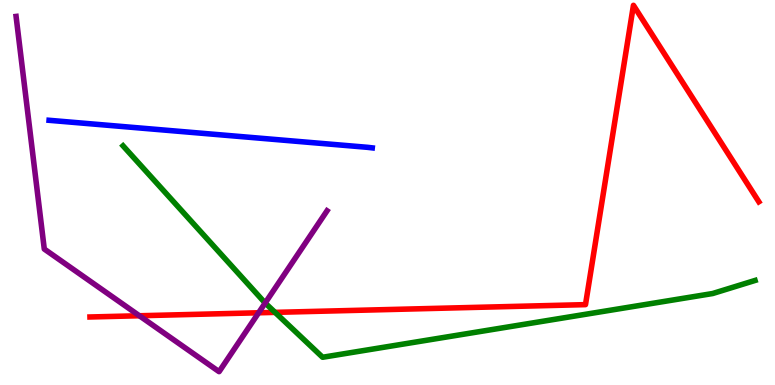[{'lines': ['blue', 'red'], 'intersections': []}, {'lines': ['green', 'red'], 'intersections': [{'x': 3.55, 'y': 1.89}]}, {'lines': ['purple', 'red'], 'intersections': [{'x': 1.8, 'y': 1.8}, {'x': 3.34, 'y': 1.88}]}, {'lines': ['blue', 'green'], 'intersections': []}, {'lines': ['blue', 'purple'], 'intersections': []}, {'lines': ['green', 'purple'], 'intersections': [{'x': 3.42, 'y': 2.13}]}]